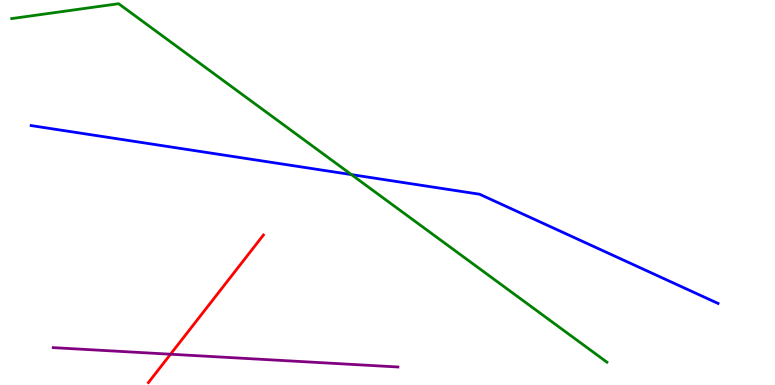[{'lines': ['blue', 'red'], 'intersections': []}, {'lines': ['green', 'red'], 'intersections': []}, {'lines': ['purple', 'red'], 'intersections': [{'x': 2.2, 'y': 0.799}]}, {'lines': ['blue', 'green'], 'intersections': [{'x': 4.53, 'y': 5.46}]}, {'lines': ['blue', 'purple'], 'intersections': []}, {'lines': ['green', 'purple'], 'intersections': []}]